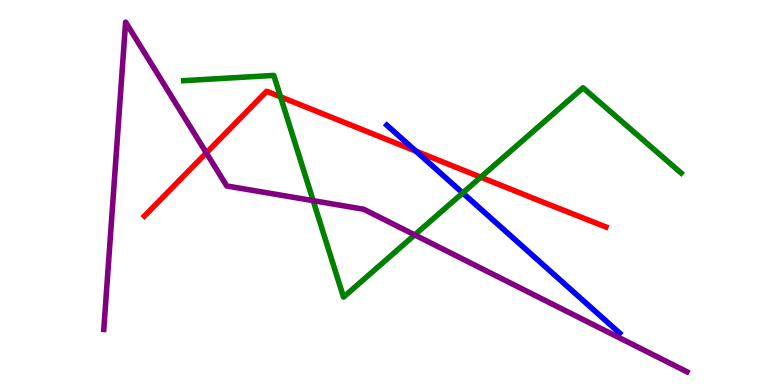[{'lines': ['blue', 'red'], 'intersections': [{'x': 5.37, 'y': 6.07}]}, {'lines': ['green', 'red'], 'intersections': [{'x': 3.62, 'y': 7.48}, {'x': 6.2, 'y': 5.4}]}, {'lines': ['purple', 'red'], 'intersections': [{'x': 2.66, 'y': 6.03}]}, {'lines': ['blue', 'green'], 'intersections': [{'x': 5.97, 'y': 4.99}]}, {'lines': ['blue', 'purple'], 'intersections': []}, {'lines': ['green', 'purple'], 'intersections': [{'x': 4.04, 'y': 4.79}, {'x': 5.35, 'y': 3.9}]}]